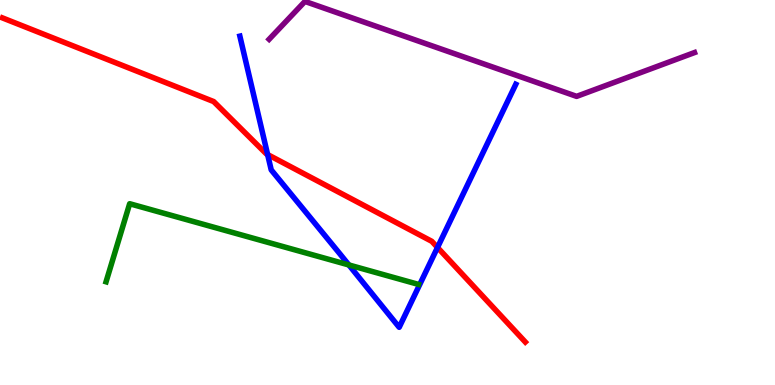[{'lines': ['blue', 'red'], 'intersections': [{'x': 3.45, 'y': 5.99}, {'x': 5.65, 'y': 3.57}]}, {'lines': ['green', 'red'], 'intersections': []}, {'lines': ['purple', 'red'], 'intersections': []}, {'lines': ['blue', 'green'], 'intersections': [{'x': 4.5, 'y': 3.12}]}, {'lines': ['blue', 'purple'], 'intersections': []}, {'lines': ['green', 'purple'], 'intersections': []}]